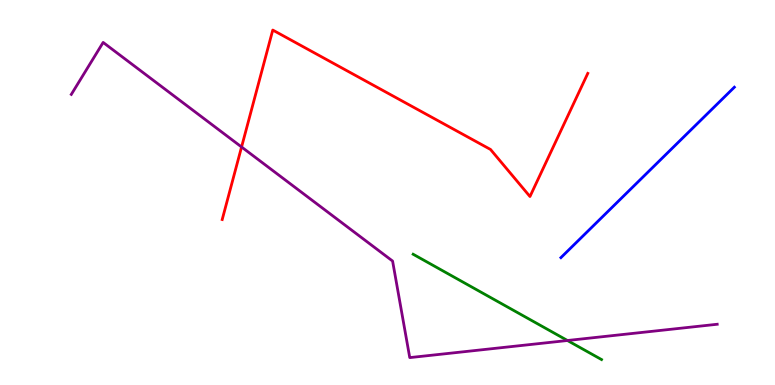[{'lines': ['blue', 'red'], 'intersections': []}, {'lines': ['green', 'red'], 'intersections': []}, {'lines': ['purple', 'red'], 'intersections': [{'x': 3.12, 'y': 6.18}]}, {'lines': ['blue', 'green'], 'intersections': []}, {'lines': ['blue', 'purple'], 'intersections': []}, {'lines': ['green', 'purple'], 'intersections': [{'x': 7.32, 'y': 1.16}]}]